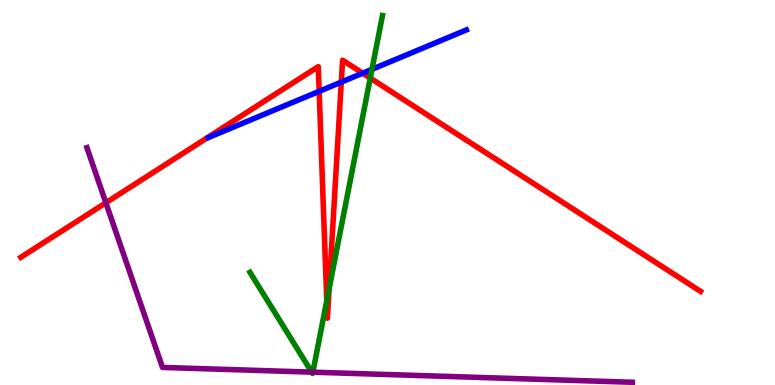[{'lines': ['blue', 'red'], 'intersections': [{'x': 4.12, 'y': 7.63}, {'x': 4.4, 'y': 7.87}, {'x': 4.68, 'y': 8.1}]}, {'lines': ['green', 'red'], 'intersections': [{'x': 4.22, 'y': 2.19}, {'x': 4.25, 'y': 2.5}, {'x': 4.78, 'y': 7.97}]}, {'lines': ['purple', 'red'], 'intersections': [{'x': 1.37, 'y': 4.73}]}, {'lines': ['blue', 'green'], 'intersections': [{'x': 4.8, 'y': 8.2}]}, {'lines': ['blue', 'purple'], 'intersections': []}, {'lines': ['green', 'purple'], 'intersections': [{'x': 4.02, 'y': 0.334}, {'x': 4.04, 'y': 0.333}]}]